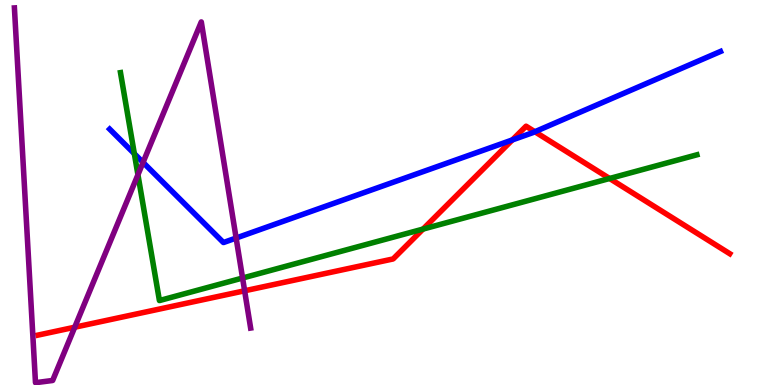[{'lines': ['blue', 'red'], 'intersections': [{'x': 6.61, 'y': 6.37}, {'x': 6.9, 'y': 6.58}]}, {'lines': ['green', 'red'], 'intersections': [{'x': 5.46, 'y': 4.05}, {'x': 7.87, 'y': 5.36}]}, {'lines': ['purple', 'red'], 'intersections': [{'x': 0.964, 'y': 1.5}, {'x': 3.16, 'y': 2.45}]}, {'lines': ['blue', 'green'], 'intersections': [{'x': 1.73, 'y': 6.01}]}, {'lines': ['blue', 'purple'], 'intersections': [{'x': 1.85, 'y': 5.78}, {'x': 3.05, 'y': 3.82}]}, {'lines': ['green', 'purple'], 'intersections': [{'x': 1.78, 'y': 5.46}, {'x': 3.13, 'y': 2.78}]}]